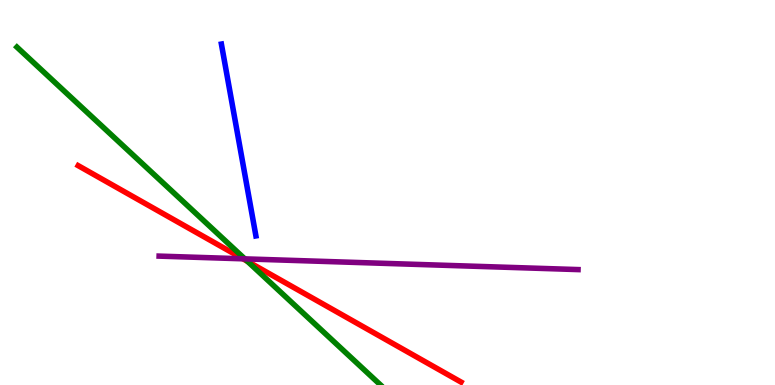[{'lines': ['blue', 'red'], 'intersections': []}, {'lines': ['green', 'red'], 'intersections': [{'x': 3.19, 'y': 3.21}]}, {'lines': ['purple', 'red'], 'intersections': [{'x': 3.14, 'y': 3.28}]}, {'lines': ['blue', 'green'], 'intersections': []}, {'lines': ['blue', 'purple'], 'intersections': []}, {'lines': ['green', 'purple'], 'intersections': [{'x': 3.16, 'y': 3.28}]}]